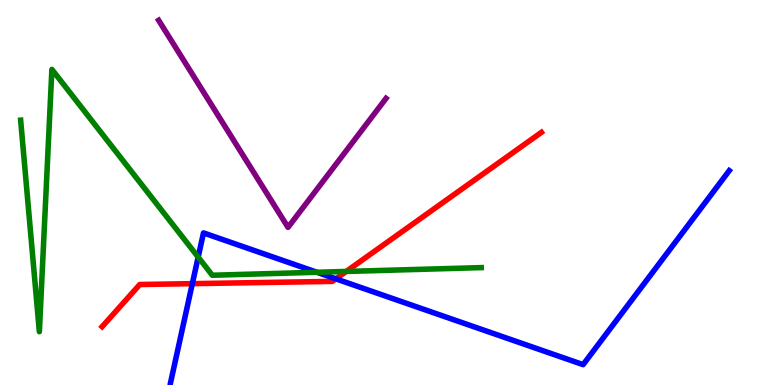[{'lines': ['blue', 'red'], 'intersections': [{'x': 2.48, 'y': 2.63}, {'x': 4.33, 'y': 2.76}]}, {'lines': ['green', 'red'], 'intersections': [{'x': 4.47, 'y': 2.95}]}, {'lines': ['purple', 'red'], 'intersections': []}, {'lines': ['blue', 'green'], 'intersections': [{'x': 2.56, 'y': 3.32}, {'x': 4.09, 'y': 2.93}]}, {'lines': ['blue', 'purple'], 'intersections': []}, {'lines': ['green', 'purple'], 'intersections': []}]